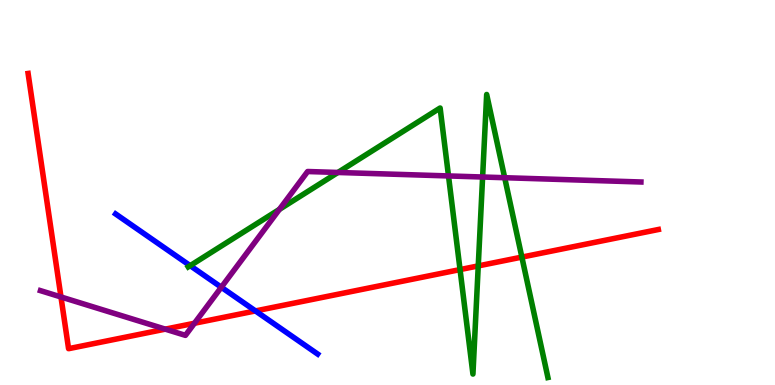[{'lines': ['blue', 'red'], 'intersections': [{'x': 3.3, 'y': 1.92}]}, {'lines': ['green', 'red'], 'intersections': [{'x': 5.94, 'y': 3.0}, {'x': 6.17, 'y': 3.09}, {'x': 6.73, 'y': 3.32}]}, {'lines': ['purple', 'red'], 'intersections': [{'x': 0.787, 'y': 2.29}, {'x': 2.13, 'y': 1.45}, {'x': 2.51, 'y': 1.6}]}, {'lines': ['blue', 'green'], 'intersections': [{'x': 2.45, 'y': 3.1}]}, {'lines': ['blue', 'purple'], 'intersections': [{'x': 2.86, 'y': 2.54}]}, {'lines': ['green', 'purple'], 'intersections': [{'x': 3.61, 'y': 4.56}, {'x': 4.36, 'y': 5.52}, {'x': 5.79, 'y': 5.43}, {'x': 6.23, 'y': 5.4}, {'x': 6.51, 'y': 5.38}]}]